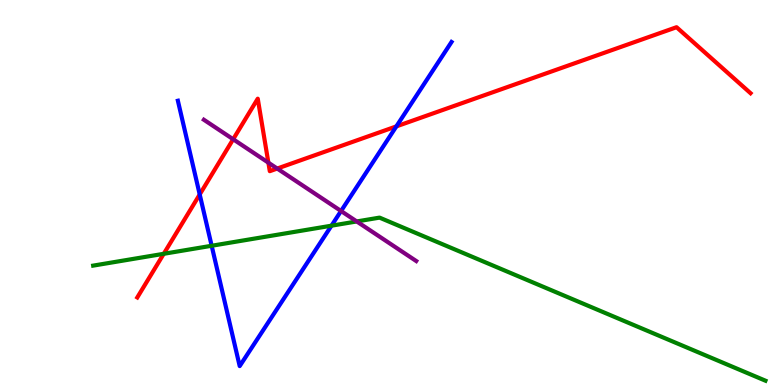[{'lines': ['blue', 'red'], 'intersections': [{'x': 2.58, 'y': 4.95}, {'x': 5.11, 'y': 6.72}]}, {'lines': ['green', 'red'], 'intersections': [{'x': 2.11, 'y': 3.41}]}, {'lines': ['purple', 'red'], 'intersections': [{'x': 3.01, 'y': 6.38}, {'x': 3.46, 'y': 5.77}, {'x': 3.58, 'y': 5.62}]}, {'lines': ['blue', 'green'], 'intersections': [{'x': 2.73, 'y': 3.62}, {'x': 4.28, 'y': 4.14}]}, {'lines': ['blue', 'purple'], 'intersections': [{'x': 4.4, 'y': 4.52}]}, {'lines': ['green', 'purple'], 'intersections': [{'x': 4.6, 'y': 4.25}]}]